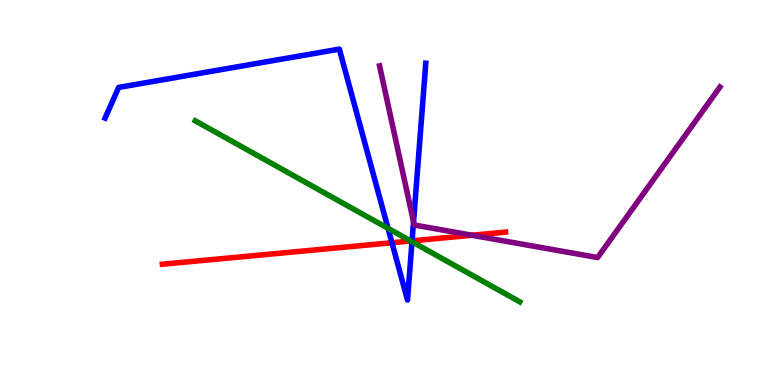[{'lines': ['blue', 'red'], 'intersections': [{'x': 5.06, 'y': 3.7}, {'x': 5.32, 'y': 3.74}]}, {'lines': ['green', 'red'], 'intersections': [{'x': 5.3, 'y': 3.74}]}, {'lines': ['purple', 'red'], 'intersections': [{'x': 6.09, 'y': 3.89}]}, {'lines': ['blue', 'green'], 'intersections': [{'x': 5.01, 'y': 4.07}, {'x': 5.32, 'y': 3.72}]}, {'lines': ['blue', 'purple'], 'intersections': [{'x': 5.34, 'y': 4.24}]}, {'lines': ['green', 'purple'], 'intersections': []}]